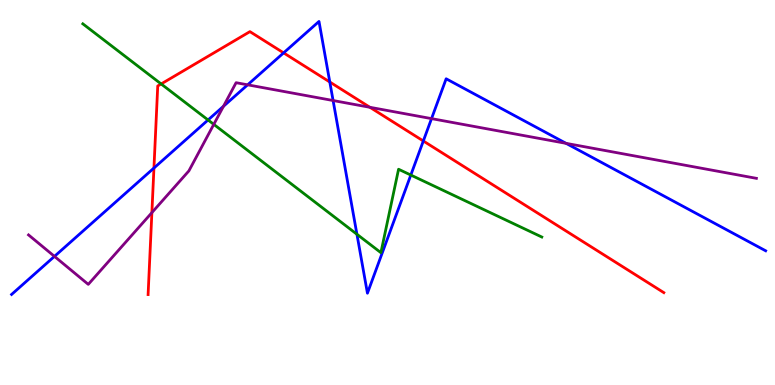[{'lines': ['blue', 'red'], 'intersections': [{'x': 1.99, 'y': 5.64}, {'x': 3.66, 'y': 8.63}, {'x': 4.26, 'y': 7.87}, {'x': 5.46, 'y': 6.34}]}, {'lines': ['green', 'red'], 'intersections': [{'x': 2.08, 'y': 7.82}]}, {'lines': ['purple', 'red'], 'intersections': [{'x': 1.96, 'y': 4.48}, {'x': 4.77, 'y': 7.21}]}, {'lines': ['blue', 'green'], 'intersections': [{'x': 2.68, 'y': 6.88}, {'x': 4.61, 'y': 3.92}, {'x': 5.3, 'y': 5.45}]}, {'lines': ['blue', 'purple'], 'intersections': [{'x': 0.703, 'y': 3.34}, {'x': 2.88, 'y': 7.24}, {'x': 3.2, 'y': 7.8}, {'x': 4.3, 'y': 7.39}, {'x': 5.57, 'y': 6.92}, {'x': 7.3, 'y': 6.28}]}, {'lines': ['green', 'purple'], 'intersections': [{'x': 2.76, 'y': 6.77}]}]